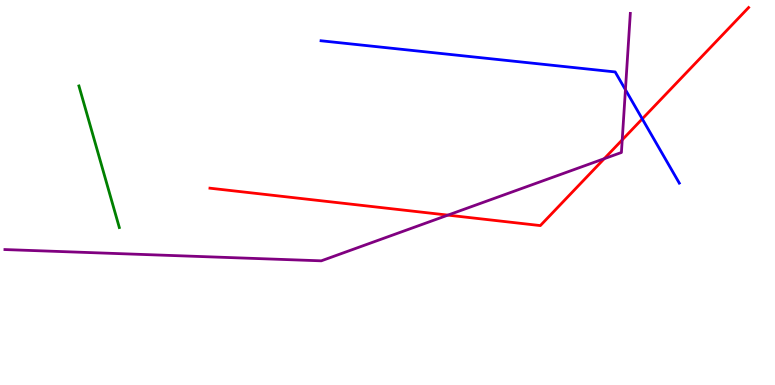[{'lines': ['blue', 'red'], 'intersections': [{'x': 8.29, 'y': 6.91}]}, {'lines': ['green', 'red'], 'intersections': []}, {'lines': ['purple', 'red'], 'intersections': [{'x': 5.78, 'y': 4.41}, {'x': 7.8, 'y': 5.88}, {'x': 8.03, 'y': 6.37}]}, {'lines': ['blue', 'green'], 'intersections': []}, {'lines': ['blue', 'purple'], 'intersections': [{'x': 8.07, 'y': 7.67}]}, {'lines': ['green', 'purple'], 'intersections': []}]